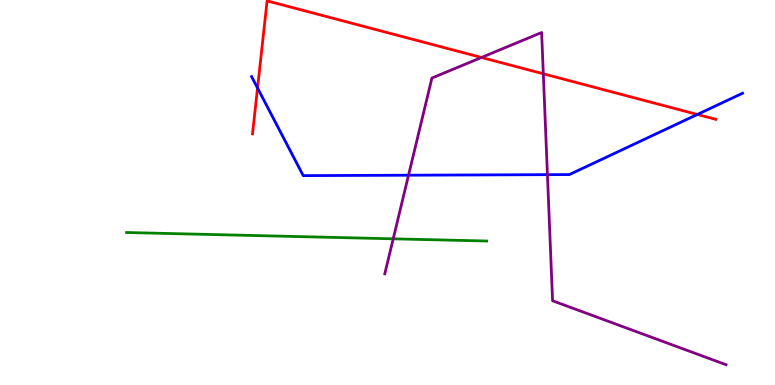[{'lines': ['blue', 'red'], 'intersections': [{'x': 3.32, 'y': 7.71}, {'x': 9.0, 'y': 7.03}]}, {'lines': ['green', 'red'], 'intersections': []}, {'lines': ['purple', 'red'], 'intersections': [{'x': 6.21, 'y': 8.51}, {'x': 7.01, 'y': 8.08}]}, {'lines': ['blue', 'green'], 'intersections': []}, {'lines': ['blue', 'purple'], 'intersections': [{'x': 5.27, 'y': 5.45}, {'x': 7.06, 'y': 5.46}]}, {'lines': ['green', 'purple'], 'intersections': [{'x': 5.07, 'y': 3.8}]}]